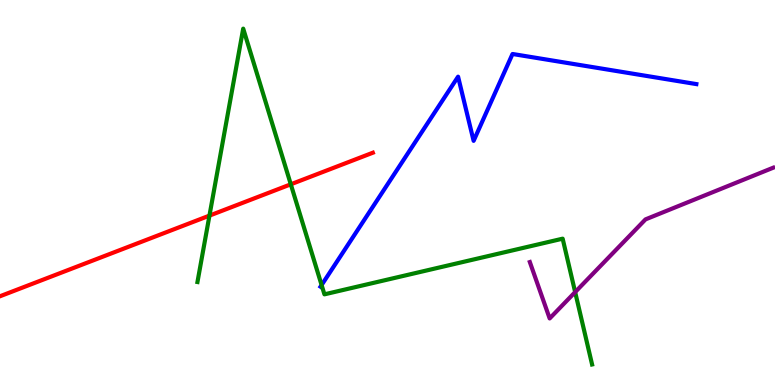[{'lines': ['blue', 'red'], 'intersections': []}, {'lines': ['green', 'red'], 'intersections': [{'x': 2.7, 'y': 4.4}, {'x': 3.75, 'y': 5.21}]}, {'lines': ['purple', 'red'], 'intersections': []}, {'lines': ['blue', 'green'], 'intersections': [{'x': 4.15, 'y': 2.6}]}, {'lines': ['blue', 'purple'], 'intersections': []}, {'lines': ['green', 'purple'], 'intersections': [{'x': 7.42, 'y': 2.41}]}]